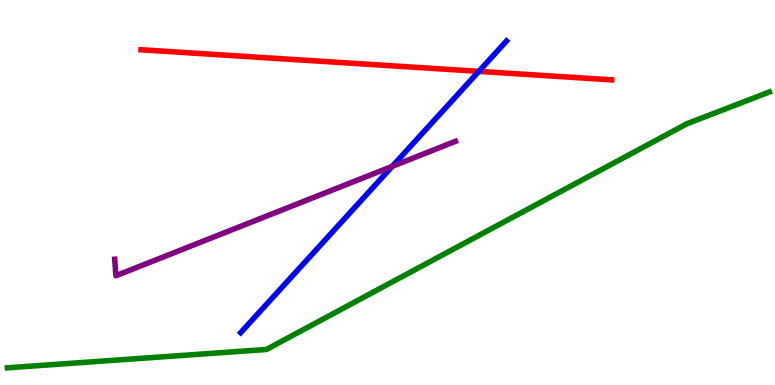[{'lines': ['blue', 'red'], 'intersections': [{'x': 6.18, 'y': 8.15}]}, {'lines': ['green', 'red'], 'intersections': []}, {'lines': ['purple', 'red'], 'intersections': []}, {'lines': ['blue', 'green'], 'intersections': []}, {'lines': ['blue', 'purple'], 'intersections': [{'x': 5.06, 'y': 5.68}]}, {'lines': ['green', 'purple'], 'intersections': []}]